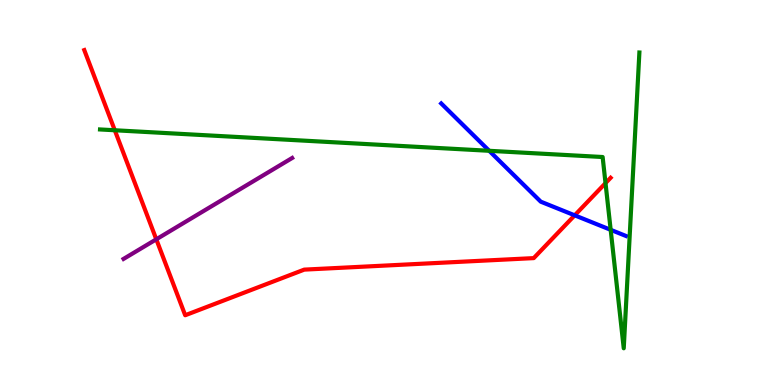[{'lines': ['blue', 'red'], 'intersections': [{'x': 7.42, 'y': 4.41}]}, {'lines': ['green', 'red'], 'intersections': [{'x': 1.48, 'y': 6.62}, {'x': 7.81, 'y': 5.24}]}, {'lines': ['purple', 'red'], 'intersections': [{'x': 2.02, 'y': 3.78}]}, {'lines': ['blue', 'green'], 'intersections': [{'x': 6.31, 'y': 6.08}, {'x': 7.88, 'y': 4.03}]}, {'lines': ['blue', 'purple'], 'intersections': []}, {'lines': ['green', 'purple'], 'intersections': []}]